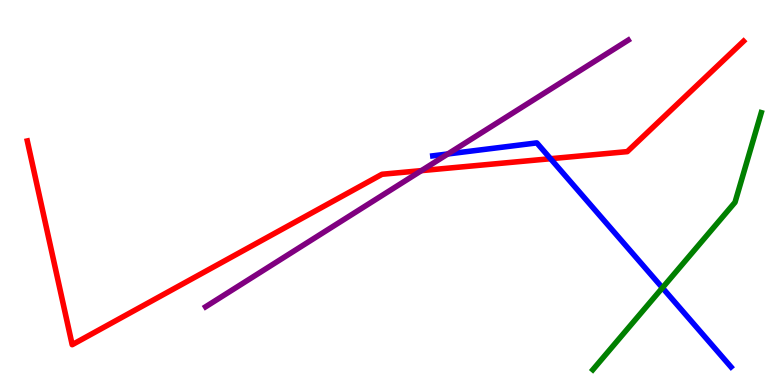[{'lines': ['blue', 'red'], 'intersections': [{'x': 7.1, 'y': 5.88}]}, {'lines': ['green', 'red'], 'intersections': []}, {'lines': ['purple', 'red'], 'intersections': [{'x': 5.44, 'y': 5.57}]}, {'lines': ['blue', 'green'], 'intersections': [{'x': 8.55, 'y': 2.52}]}, {'lines': ['blue', 'purple'], 'intersections': [{'x': 5.78, 'y': 6.0}]}, {'lines': ['green', 'purple'], 'intersections': []}]